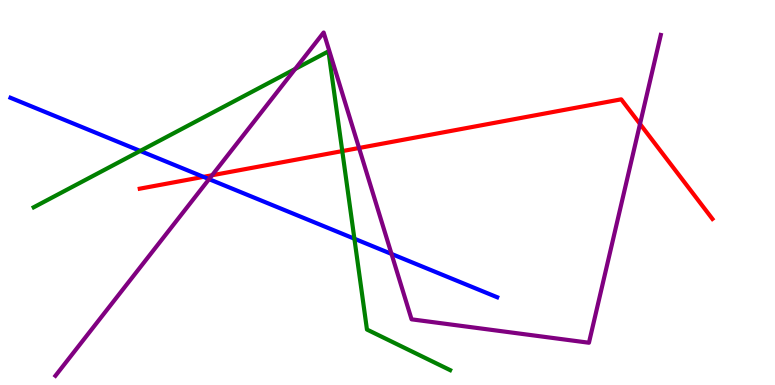[{'lines': ['blue', 'red'], 'intersections': [{'x': 2.63, 'y': 5.41}]}, {'lines': ['green', 'red'], 'intersections': [{'x': 4.42, 'y': 6.08}]}, {'lines': ['purple', 'red'], 'intersections': [{'x': 2.74, 'y': 5.45}, {'x': 4.63, 'y': 6.16}, {'x': 8.26, 'y': 6.78}]}, {'lines': ['blue', 'green'], 'intersections': [{'x': 1.81, 'y': 6.08}, {'x': 4.57, 'y': 3.8}]}, {'lines': ['blue', 'purple'], 'intersections': [{'x': 2.7, 'y': 5.35}, {'x': 5.05, 'y': 3.4}]}, {'lines': ['green', 'purple'], 'intersections': [{'x': 3.81, 'y': 8.21}]}]